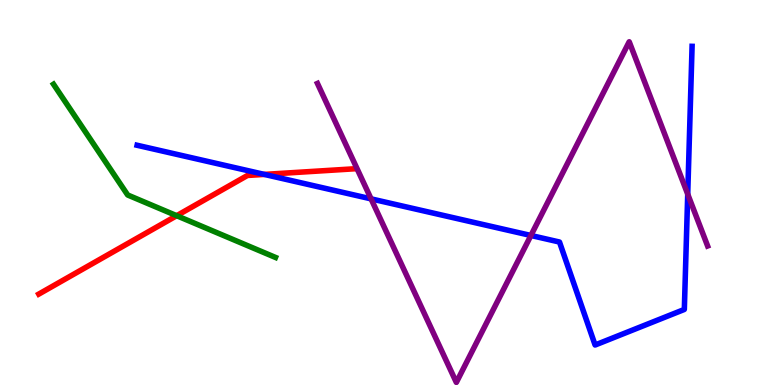[{'lines': ['blue', 'red'], 'intersections': [{'x': 3.41, 'y': 5.47}]}, {'lines': ['green', 'red'], 'intersections': [{'x': 2.28, 'y': 4.4}]}, {'lines': ['purple', 'red'], 'intersections': []}, {'lines': ['blue', 'green'], 'intersections': []}, {'lines': ['blue', 'purple'], 'intersections': [{'x': 4.79, 'y': 4.83}, {'x': 6.85, 'y': 3.88}, {'x': 8.87, 'y': 4.96}]}, {'lines': ['green', 'purple'], 'intersections': []}]